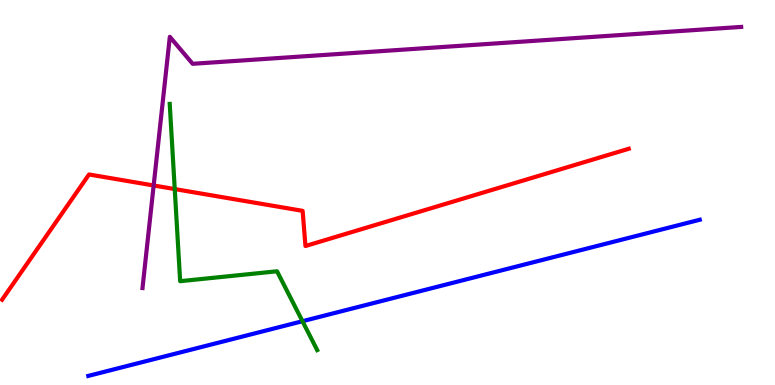[{'lines': ['blue', 'red'], 'intersections': []}, {'lines': ['green', 'red'], 'intersections': [{'x': 2.25, 'y': 5.09}]}, {'lines': ['purple', 'red'], 'intersections': [{'x': 1.98, 'y': 5.18}]}, {'lines': ['blue', 'green'], 'intersections': [{'x': 3.9, 'y': 1.66}]}, {'lines': ['blue', 'purple'], 'intersections': []}, {'lines': ['green', 'purple'], 'intersections': []}]